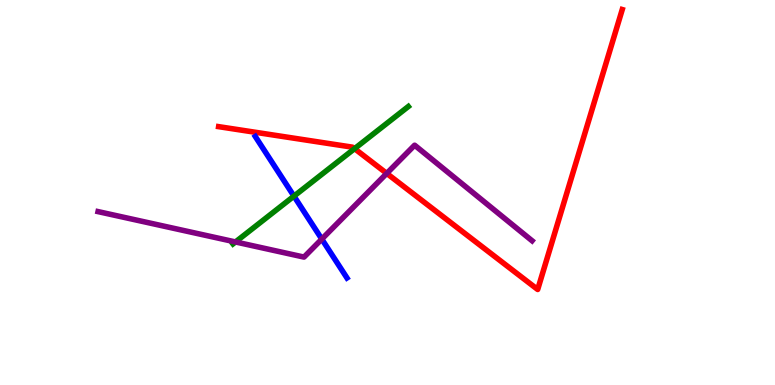[{'lines': ['blue', 'red'], 'intersections': []}, {'lines': ['green', 'red'], 'intersections': [{'x': 4.57, 'y': 6.14}]}, {'lines': ['purple', 'red'], 'intersections': [{'x': 4.99, 'y': 5.5}]}, {'lines': ['blue', 'green'], 'intersections': [{'x': 3.79, 'y': 4.91}]}, {'lines': ['blue', 'purple'], 'intersections': [{'x': 4.15, 'y': 3.79}]}, {'lines': ['green', 'purple'], 'intersections': [{'x': 3.04, 'y': 3.72}]}]